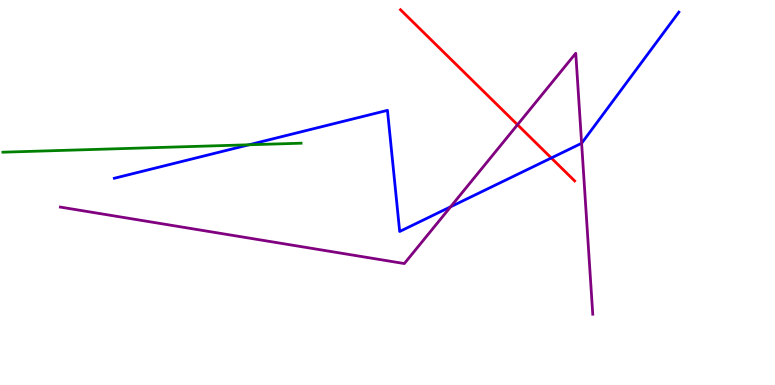[{'lines': ['blue', 'red'], 'intersections': [{'x': 7.11, 'y': 5.9}]}, {'lines': ['green', 'red'], 'intersections': []}, {'lines': ['purple', 'red'], 'intersections': [{'x': 6.68, 'y': 6.76}]}, {'lines': ['blue', 'green'], 'intersections': [{'x': 3.21, 'y': 6.24}]}, {'lines': ['blue', 'purple'], 'intersections': [{'x': 5.81, 'y': 4.63}, {'x': 7.5, 'y': 6.28}]}, {'lines': ['green', 'purple'], 'intersections': []}]